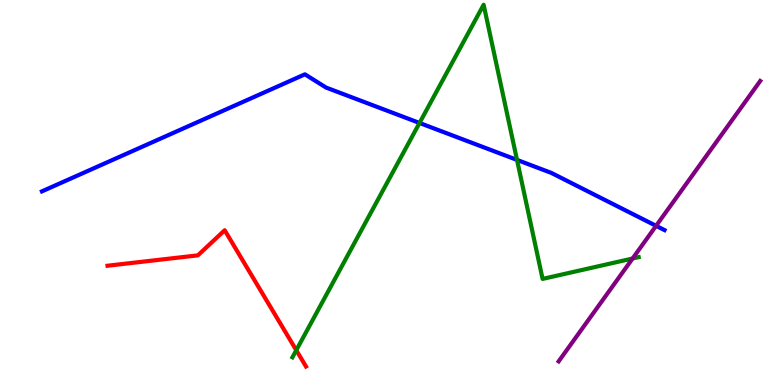[{'lines': ['blue', 'red'], 'intersections': []}, {'lines': ['green', 'red'], 'intersections': [{'x': 3.82, 'y': 0.903}]}, {'lines': ['purple', 'red'], 'intersections': []}, {'lines': ['blue', 'green'], 'intersections': [{'x': 5.41, 'y': 6.81}, {'x': 6.67, 'y': 5.85}]}, {'lines': ['blue', 'purple'], 'intersections': [{'x': 8.47, 'y': 4.13}]}, {'lines': ['green', 'purple'], 'intersections': [{'x': 8.16, 'y': 3.29}]}]